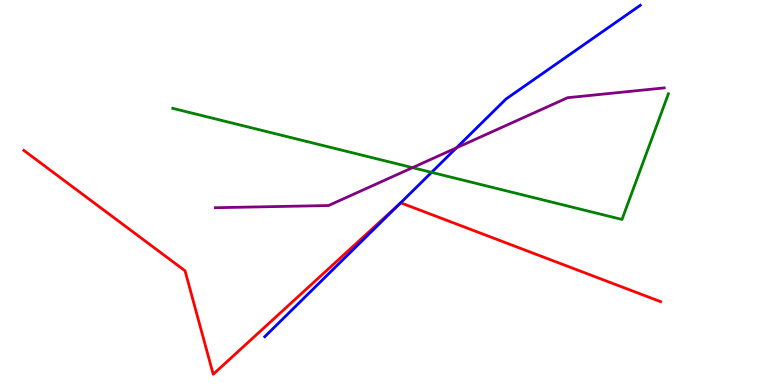[{'lines': ['blue', 'red'], 'intersections': [{'x': 5.17, 'y': 4.72}]}, {'lines': ['green', 'red'], 'intersections': []}, {'lines': ['purple', 'red'], 'intersections': []}, {'lines': ['blue', 'green'], 'intersections': [{'x': 5.57, 'y': 5.52}]}, {'lines': ['blue', 'purple'], 'intersections': [{'x': 5.89, 'y': 6.16}]}, {'lines': ['green', 'purple'], 'intersections': [{'x': 5.32, 'y': 5.65}]}]